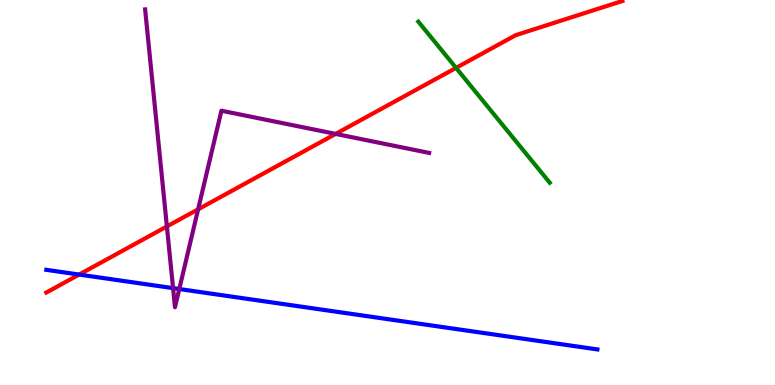[{'lines': ['blue', 'red'], 'intersections': [{'x': 1.02, 'y': 2.87}]}, {'lines': ['green', 'red'], 'intersections': [{'x': 5.88, 'y': 8.24}]}, {'lines': ['purple', 'red'], 'intersections': [{'x': 2.15, 'y': 4.12}, {'x': 2.56, 'y': 4.56}, {'x': 4.33, 'y': 6.52}]}, {'lines': ['blue', 'green'], 'intersections': []}, {'lines': ['blue', 'purple'], 'intersections': [{'x': 2.23, 'y': 2.52}, {'x': 2.31, 'y': 2.49}]}, {'lines': ['green', 'purple'], 'intersections': []}]